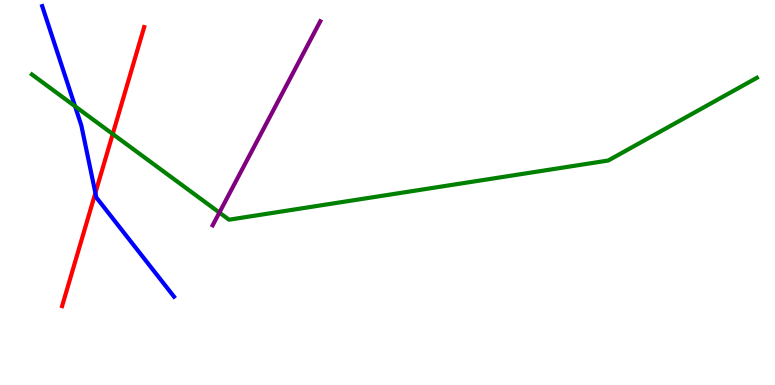[{'lines': ['blue', 'red'], 'intersections': [{'x': 1.23, 'y': 4.99}]}, {'lines': ['green', 'red'], 'intersections': [{'x': 1.45, 'y': 6.52}]}, {'lines': ['purple', 'red'], 'intersections': []}, {'lines': ['blue', 'green'], 'intersections': [{'x': 0.969, 'y': 7.24}]}, {'lines': ['blue', 'purple'], 'intersections': []}, {'lines': ['green', 'purple'], 'intersections': [{'x': 2.83, 'y': 4.48}]}]